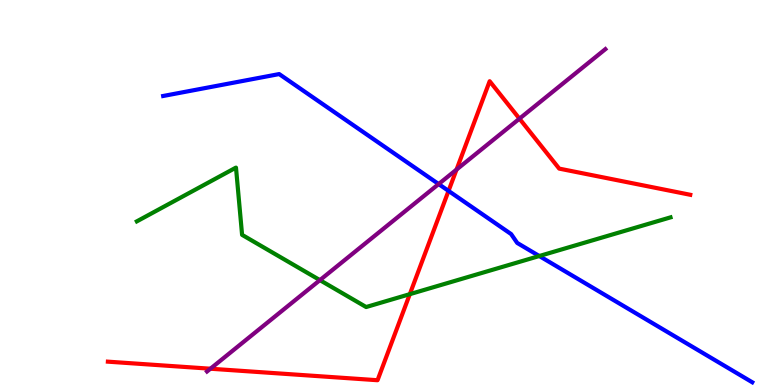[{'lines': ['blue', 'red'], 'intersections': [{'x': 5.79, 'y': 5.04}]}, {'lines': ['green', 'red'], 'intersections': [{'x': 5.29, 'y': 2.36}]}, {'lines': ['purple', 'red'], 'intersections': [{'x': 2.72, 'y': 0.423}, {'x': 5.89, 'y': 5.6}, {'x': 6.7, 'y': 6.92}]}, {'lines': ['blue', 'green'], 'intersections': [{'x': 6.96, 'y': 3.35}]}, {'lines': ['blue', 'purple'], 'intersections': [{'x': 5.66, 'y': 5.22}]}, {'lines': ['green', 'purple'], 'intersections': [{'x': 4.13, 'y': 2.72}]}]